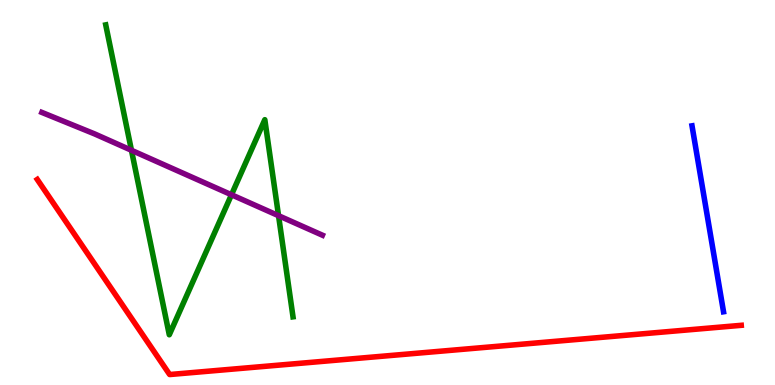[{'lines': ['blue', 'red'], 'intersections': []}, {'lines': ['green', 'red'], 'intersections': []}, {'lines': ['purple', 'red'], 'intersections': []}, {'lines': ['blue', 'green'], 'intersections': []}, {'lines': ['blue', 'purple'], 'intersections': []}, {'lines': ['green', 'purple'], 'intersections': [{'x': 1.7, 'y': 6.1}, {'x': 2.99, 'y': 4.94}, {'x': 3.59, 'y': 4.4}]}]